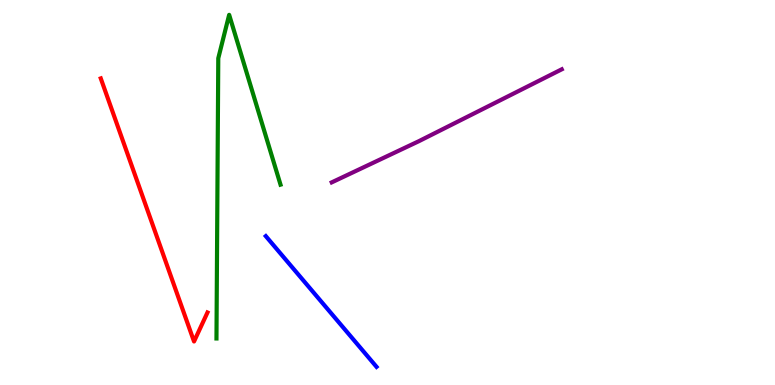[{'lines': ['blue', 'red'], 'intersections': []}, {'lines': ['green', 'red'], 'intersections': []}, {'lines': ['purple', 'red'], 'intersections': []}, {'lines': ['blue', 'green'], 'intersections': []}, {'lines': ['blue', 'purple'], 'intersections': []}, {'lines': ['green', 'purple'], 'intersections': []}]